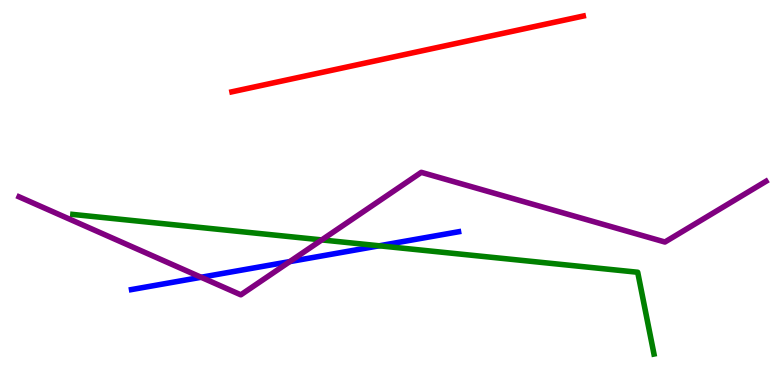[{'lines': ['blue', 'red'], 'intersections': []}, {'lines': ['green', 'red'], 'intersections': []}, {'lines': ['purple', 'red'], 'intersections': []}, {'lines': ['blue', 'green'], 'intersections': [{'x': 4.89, 'y': 3.62}]}, {'lines': ['blue', 'purple'], 'intersections': [{'x': 2.6, 'y': 2.8}, {'x': 3.74, 'y': 3.21}]}, {'lines': ['green', 'purple'], 'intersections': [{'x': 4.15, 'y': 3.77}]}]